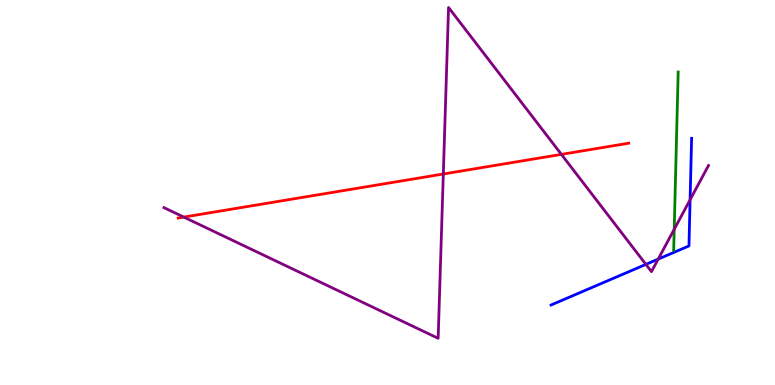[{'lines': ['blue', 'red'], 'intersections': []}, {'lines': ['green', 'red'], 'intersections': []}, {'lines': ['purple', 'red'], 'intersections': [{'x': 2.37, 'y': 4.36}, {'x': 5.72, 'y': 5.48}, {'x': 7.24, 'y': 5.99}]}, {'lines': ['blue', 'green'], 'intersections': []}, {'lines': ['blue', 'purple'], 'intersections': [{'x': 8.33, 'y': 3.13}, {'x': 8.49, 'y': 3.27}, {'x': 8.9, 'y': 4.81}]}, {'lines': ['green', 'purple'], 'intersections': [{'x': 8.7, 'y': 4.04}]}]